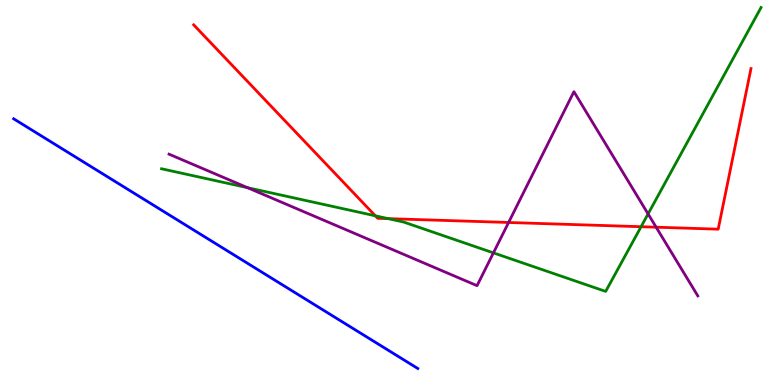[{'lines': ['blue', 'red'], 'intersections': []}, {'lines': ['green', 'red'], 'intersections': [{'x': 4.84, 'y': 4.39}, {'x': 5.01, 'y': 4.32}, {'x': 8.27, 'y': 4.11}]}, {'lines': ['purple', 'red'], 'intersections': [{'x': 6.56, 'y': 4.22}, {'x': 8.47, 'y': 4.1}]}, {'lines': ['blue', 'green'], 'intersections': []}, {'lines': ['blue', 'purple'], 'intersections': []}, {'lines': ['green', 'purple'], 'intersections': [{'x': 3.19, 'y': 5.12}, {'x': 6.37, 'y': 3.43}, {'x': 8.36, 'y': 4.44}]}]